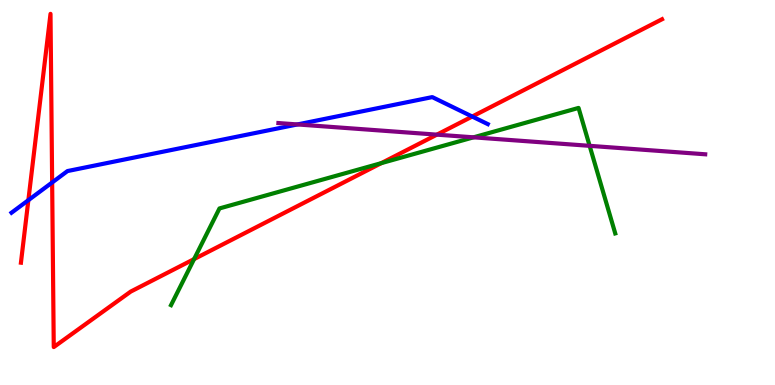[{'lines': ['blue', 'red'], 'intersections': [{'x': 0.366, 'y': 4.8}, {'x': 0.673, 'y': 5.26}, {'x': 6.09, 'y': 6.97}]}, {'lines': ['green', 'red'], 'intersections': [{'x': 2.5, 'y': 3.27}, {'x': 4.92, 'y': 5.76}]}, {'lines': ['purple', 'red'], 'intersections': [{'x': 5.64, 'y': 6.5}]}, {'lines': ['blue', 'green'], 'intersections': []}, {'lines': ['blue', 'purple'], 'intersections': [{'x': 3.84, 'y': 6.77}]}, {'lines': ['green', 'purple'], 'intersections': [{'x': 6.11, 'y': 6.43}, {'x': 7.61, 'y': 6.21}]}]